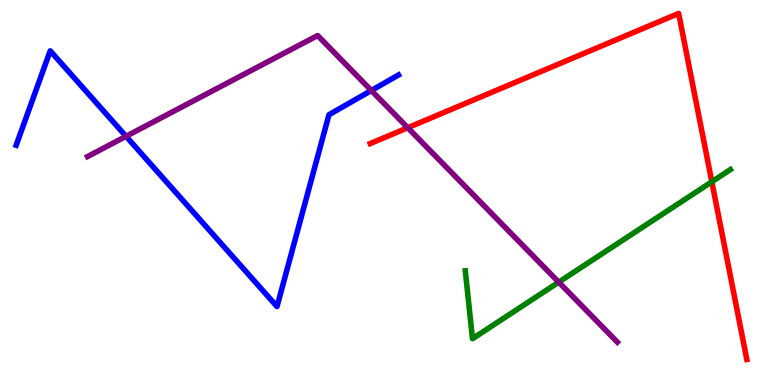[{'lines': ['blue', 'red'], 'intersections': []}, {'lines': ['green', 'red'], 'intersections': [{'x': 9.18, 'y': 5.28}]}, {'lines': ['purple', 'red'], 'intersections': [{'x': 5.26, 'y': 6.68}]}, {'lines': ['blue', 'green'], 'intersections': []}, {'lines': ['blue', 'purple'], 'intersections': [{'x': 1.63, 'y': 6.46}, {'x': 4.79, 'y': 7.65}]}, {'lines': ['green', 'purple'], 'intersections': [{'x': 7.21, 'y': 2.67}]}]